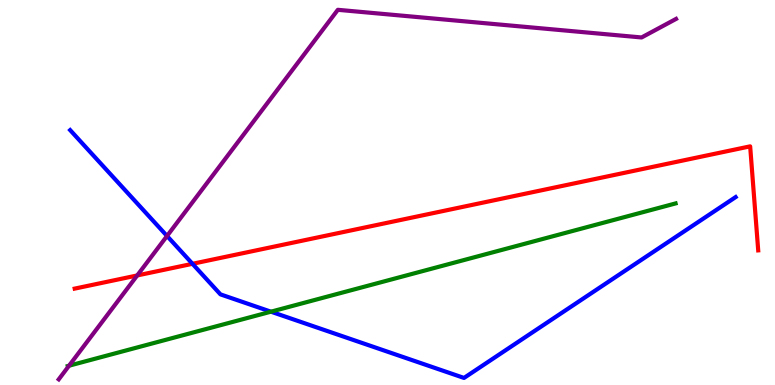[{'lines': ['blue', 'red'], 'intersections': [{'x': 2.48, 'y': 3.15}]}, {'lines': ['green', 'red'], 'intersections': []}, {'lines': ['purple', 'red'], 'intersections': [{'x': 1.77, 'y': 2.85}]}, {'lines': ['blue', 'green'], 'intersections': [{'x': 3.5, 'y': 1.9}]}, {'lines': ['blue', 'purple'], 'intersections': [{'x': 2.16, 'y': 3.87}]}, {'lines': ['green', 'purple'], 'intersections': [{'x': 0.891, 'y': 0.501}]}]